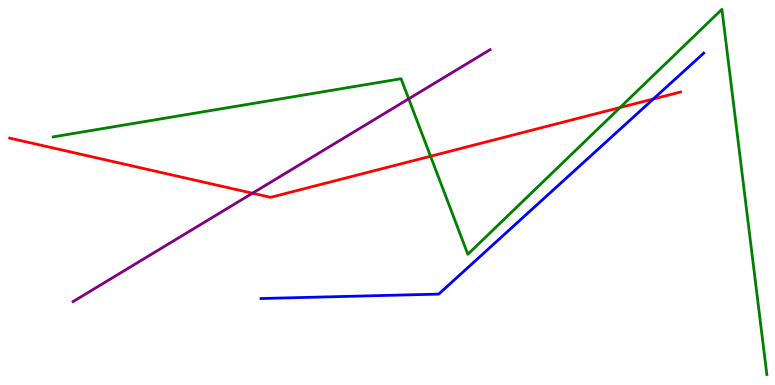[{'lines': ['blue', 'red'], 'intersections': [{'x': 8.43, 'y': 7.43}]}, {'lines': ['green', 'red'], 'intersections': [{'x': 5.56, 'y': 5.94}, {'x': 8.0, 'y': 7.21}]}, {'lines': ['purple', 'red'], 'intersections': [{'x': 3.26, 'y': 4.98}]}, {'lines': ['blue', 'green'], 'intersections': []}, {'lines': ['blue', 'purple'], 'intersections': []}, {'lines': ['green', 'purple'], 'intersections': [{'x': 5.27, 'y': 7.43}]}]